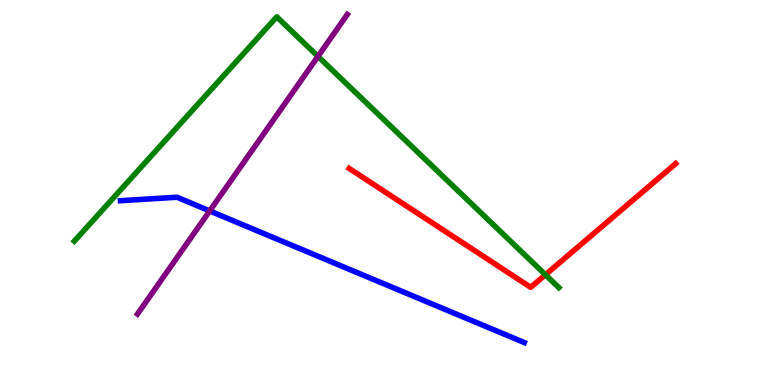[{'lines': ['blue', 'red'], 'intersections': []}, {'lines': ['green', 'red'], 'intersections': [{'x': 7.04, 'y': 2.86}]}, {'lines': ['purple', 'red'], 'intersections': []}, {'lines': ['blue', 'green'], 'intersections': []}, {'lines': ['blue', 'purple'], 'intersections': [{'x': 2.71, 'y': 4.52}]}, {'lines': ['green', 'purple'], 'intersections': [{'x': 4.1, 'y': 8.54}]}]